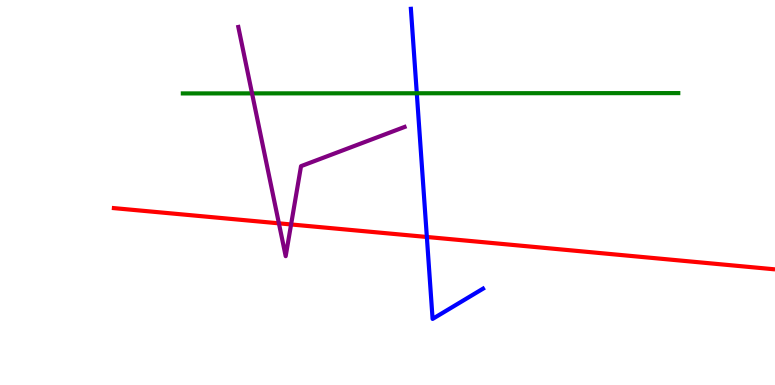[{'lines': ['blue', 'red'], 'intersections': [{'x': 5.51, 'y': 3.84}]}, {'lines': ['green', 'red'], 'intersections': []}, {'lines': ['purple', 'red'], 'intersections': [{'x': 3.6, 'y': 4.2}, {'x': 3.76, 'y': 4.17}]}, {'lines': ['blue', 'green'], 'intersections': [{'x': 5.38, 'y': 7.58}]}, {'lines': ['blue', 'purple'], 'intersections': []}, {'lines': ['green', 'purple'], 'intersections': [{'x': 3.25, 'y': 7.57}]}]